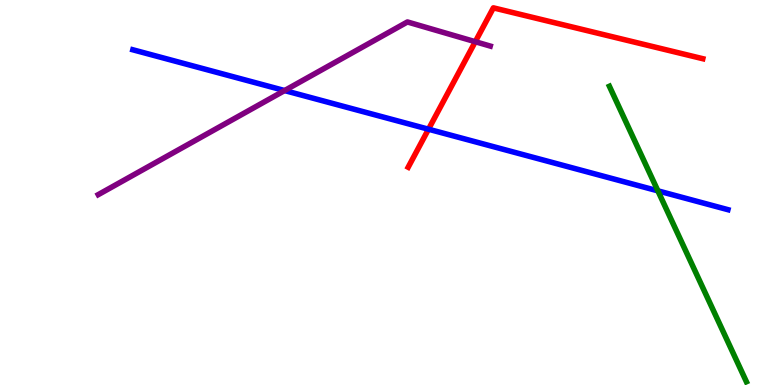[{'lines': ['blue', 'red'], 'intersections': [{'x': 5.53, 'y': 6.64}]}, {'lines': ['green', 'red'], 'intersections': []}, {'lines': ['purple', 'red'], 'intersections': [{'x': 6.13, 'y': 8.92}]}, {'lines': ['blue', 'green'], 'intersections': [{'x': 8.49, 'y': 5.04}]}, {'lines': ['blue', 'purple'], 'intersections': [{'x': 3.67, 'y': 7.65}]}, {'lines': ['green', 'purple'], 'intersections': []}]